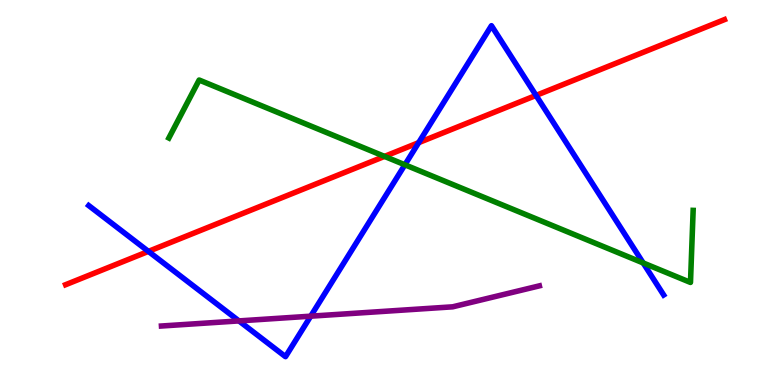[{'lines': ['blue', 'red'], 'intersections': [{'x': 1.91, 'y': 3.47}, {'x': 5.4, 'y': 6.29}, {'x': 6.92, 'y': 7.52}]}, {'lines': ['green', 'red'], 'intersections': [{'x': 4.96, 'y': 5.94}]}, {'lines': ['purple', 'red'], 'intersections': []}, {'lines': ['blue', 'green'], 'intersections': [{'x': 5.22, 'y': 5.72}, {'x': 8.3, 'y': 3.17}]}, {'lines': ['blue', 'purple'], 'intersections': [{'x': 3.08, 'y': 1.66}, {'x': 4.01, 'y': 1.79}]}, {'lines': ['green', 'purple'], 'intersections': []}]